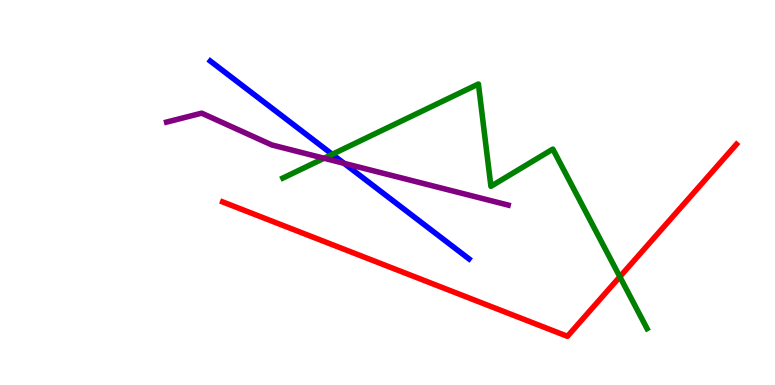[{'lines': ['blue', 'red'], 'intersections': []}, {'lines': ['green', 'red'], 'intersections': [{'x': 8.0, 'y': 2.81}]}, {'lines': ['purple', 'red'], 'intersections': []}, {'lines': ['blue', 'green'], 'intersections': [{'x': 4.29, 'y': 5.99}]}, {'lines': ['blue', 'purple'], 'intersections': [{'x': 4.44, 'y': 5.76}]}, {'lines': ['green', 'purple'], 'intersections': [{'x': 4.18, 'y': 5.89}]}]